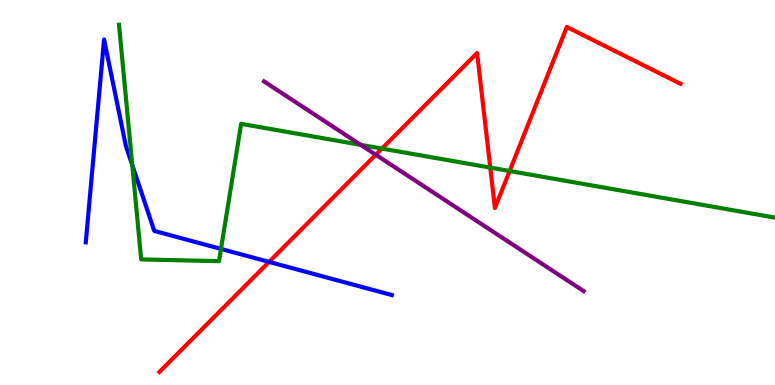[{'lines': ['blue', 'red'], 'intersections': [{'x': 3.47, 'y': 3.2}]}, {'lines': ['green', 'red'], 'intersections': [{'x': 4.93, 'y': 6.14}, {'x': 6.33, 'y': 5.65}, {'x': 6.58, 'y': 5.56}]}, {'lines': ['purple', 'red'], 'intersections': [{'x': 4.85, 'y': 5.98}]}, {'lines': ['blue', 'green'], 'intersections': [{'x': 1.71, 'y': 5.71}, {'x': 2.85, 'y': 3.53}]}, {'lines': ['blue', 'purple'], 'intersections': []}, {'lines': ['green', 'purple'], 'intersections': [{'x': 4.65, 'y': 6.24}]}]